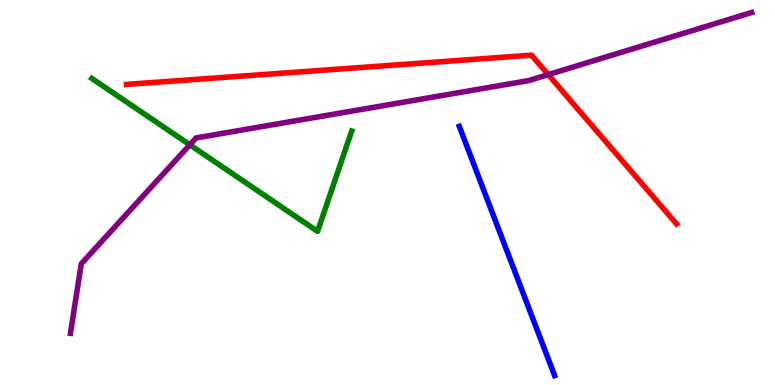[{'lines': ['blue', 'red'], 'intersections': []}, {'lines': ['green', 'red'], 'intersections': []}, {'lines': ['purple', 'red'], 'intersections': [{'x': 7.07, 'y': 8.06}]}, {'lines': ['blue', 'green'], 'intersections': []}, {'lines': ['blue', 'purple'], 'intersections': []}, {'lines': ['green', 'purple'], 'intersections': [{'x': 2.45, 'y': 6.24}]}]